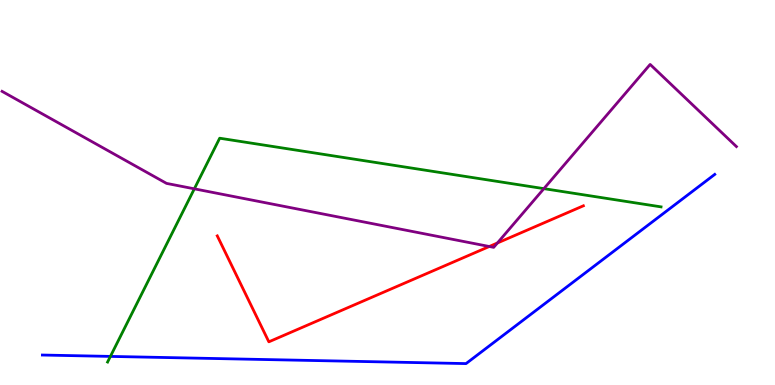[{'lines': ['blue', 'red'], 'intersections': []}, {'lines': ['green', 'red'], 'intersections': []}, {'lines': ['purple', 'red'], 'intersections': [{'x': 6.31, 'y': 3.6}, {'x': 6.42, 'y': 3.69}]}, {'lines': ['blue', 'green'], 'intersections': [{'x': 1.42, 'y': 0.743}]}, {'lines': ['blue', 'purple'], 'intersections': []}, {'lines': ['green', 'purple'], 'intersections': [{'x': 2.51, 'y': 5.1}, {'x': 7.02, 'y': 5.1}]}]